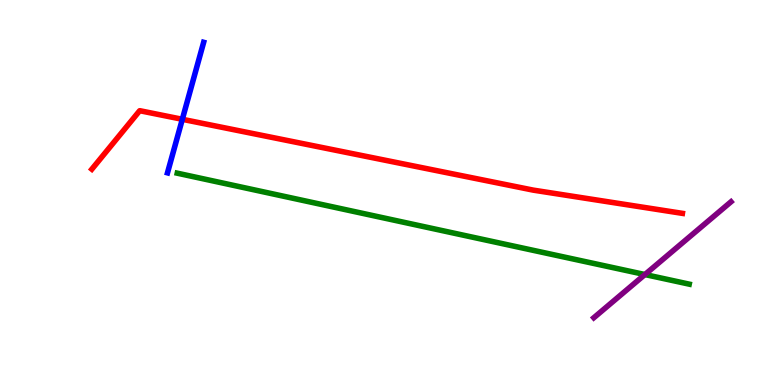[{'lines': ['blue', 'red'], 'intersections': [{'x': 2.35, 'y': 6.9}]}, {'lines': ['green', 'red'], 'intersections': []}, {'lines': ['purple', 'red'], 'intersections': []}, {'lines': ['blue', 'green'], 'intersections': []}, {'lines': ['blue', 'purple'], 'intersections': []}, {'lines': ['green', 'purple'], 'intersections': [{'x': 8.32, 'y': 2.87}]}]